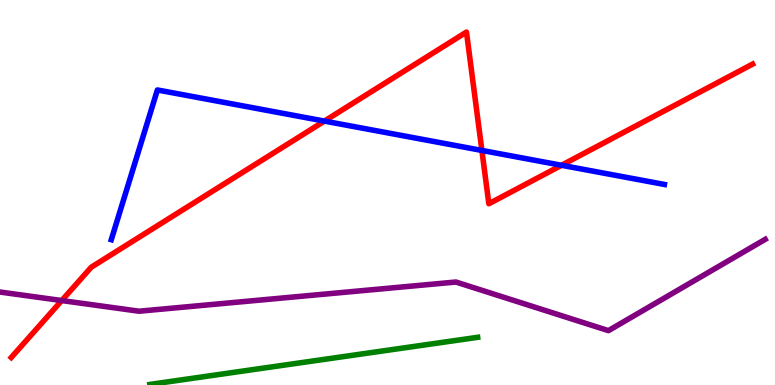[{'lines': ['blue', 'red'], 'intersections': [{'x': 4.19, 'y': 6.85}, {'x': 6.22, 'y': 6.09}, {'x': 7.25, 'y': 5.71}]}, {'lines': ['green', 'red'], 'intersections': []}, {'lines': ['purple', 'red'], 'intersections': [{'x': 0.796, 'y': 2.19}]}, {'lines': ['blue', 'green'], 'intersections': []}, {'lines': ['blue', 'purple'], 'intersections': []}, {'lines': ['green', 'purple'], 'intersections': []}]